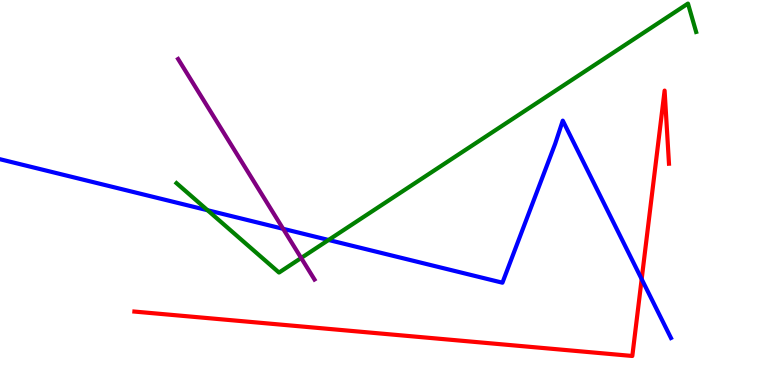[{'lines': ['blue', 'red'], 'intersections': [{'x': 8.28, 'y': 2.75}]}, {'lines': ['green', 'red'], 'intersections': []}, {'lines': ['purple', 'red'], 'intersections': []}, {'lines': ['blue', 'green'], 'intersections': [{'x': 2.68, 'y': 4.54}, {'x': 4.24, 'y': 3.77}]}, {'lines': ['blue', 'purple'], 'intersections': [{'x': 3.65, 'y': 4.06}]}, {'lines': ['green', 'purple'], 'intersections': [{'x': 3.89, 'y': 3.3}]}]